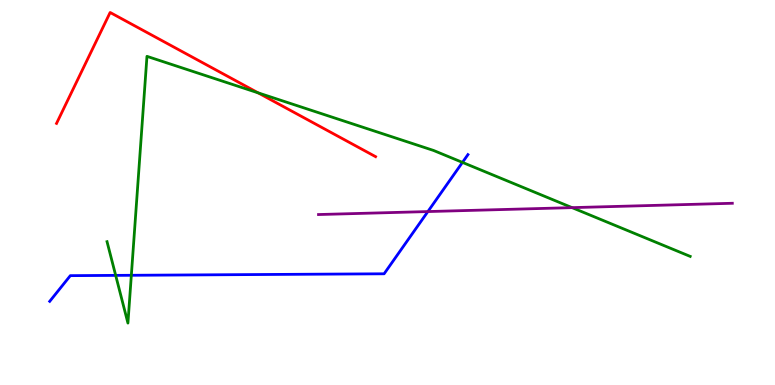[{'lines': ['blue', 'red'], 'intersections': []}, {'lines': ['green', 'red'], 'intersections': [{'x': 3.33, 'y': 7.59}]}, {'lines': ['purple', 'red'], 'intersections': []}, {'lines': ['blue', 'green'], 'intersections': [{'x': 1.49, 'y': 2.85}, {'x': 1.69, 'y': 2.85}, {'x': 5.97, 'y': 5.78}]}, {'lines': ['blue', 'purple'], 'intersections': [{'x': 5.52, 'y': 4.5}]}, {'lines': ['green', 'purple'], 'intersections': [{'x': 7.38, 'y': 4.61}]}]